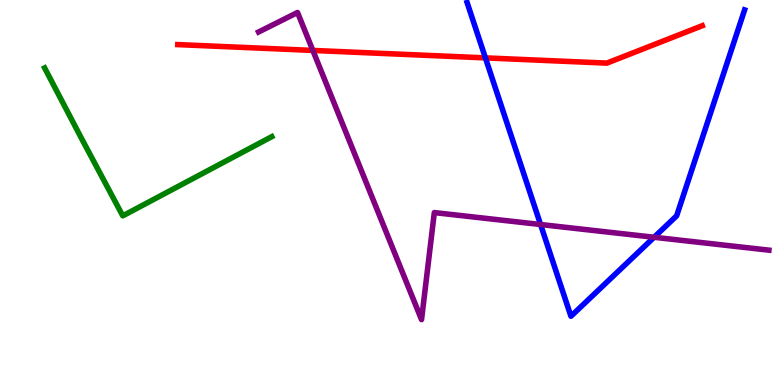[{'lines': ['blue', 'red'], 'intersections': [{'x': 6.26, 'y': 8.5}]}, {'lines': ['green', 'red'], 'intersections': []}, {'lines': ['purple', 'red'], 'intersections': [{'x': 4.04, 'y': 8.69}]}, {'lines': ['blue', 'green'], 'intersections': []}, {'lines': ['blue', 'purple'], 'intersections': [{'x': 6.98, 'y': 4.17}, {'x': 8.44, 'y': 3.84}]}, {'lines': ['green', 'purple'], 'intersections': []}]